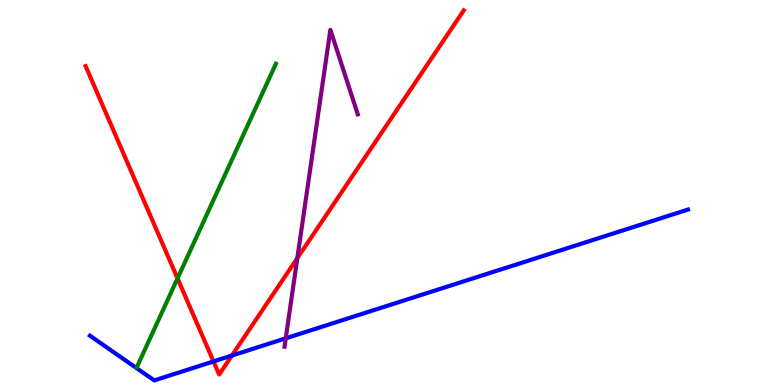[{'lines': ['blue', 'red'], 'intersections': [{'x': 2.75, 'y': 0.612}, {'x': 2.99, 'y': 0.765}]}, {'lines': ['green', 'red'], 'intersections': [{'x': 2.29, 'y': 2.77}]}, {'lines': ['purple', 'red'], 'intersections': [{'x': 3.84, 'y': 3.3}]}, {'lines': ['blue', 'green'], 'intersections': []}, {'lines': ['blue', 'purple'], 'intersections': [{'x': 3.69, 'y': 1.21}]}, {'lines': ['green', 'purple'], 'intersections': []}]